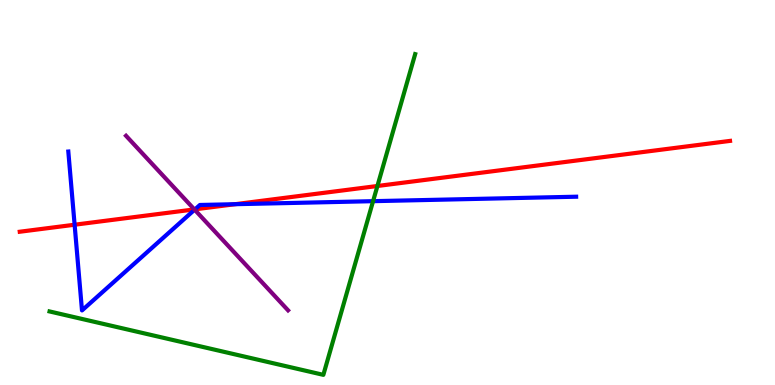[{'lines': ['blue', 'red'], 'intersections': [{'x': 0.963, 'y': 4.16}, {'x': 2.52, 'y': 4.56}, {'x': 3.03, 'y': 4.7}]}, {'lines': ['green', 'red'], 'intersections': [{'x': 4.87, 'y': 5.17}]}, {'lines': ['purple', 'red'], 'intersections': [{'x': 2.51, 'y': 4.56}]}, {'lines': ['blue', 'green'], 'intersections': [{'x': 4.81, 'y': 4.77}]}, {'lines': ['blue', 'purple'], 'intersections': [{'x': 2.51, 'y': 4.55}]}, {'lines': ['green', 'purple'], 'intersections': []}]